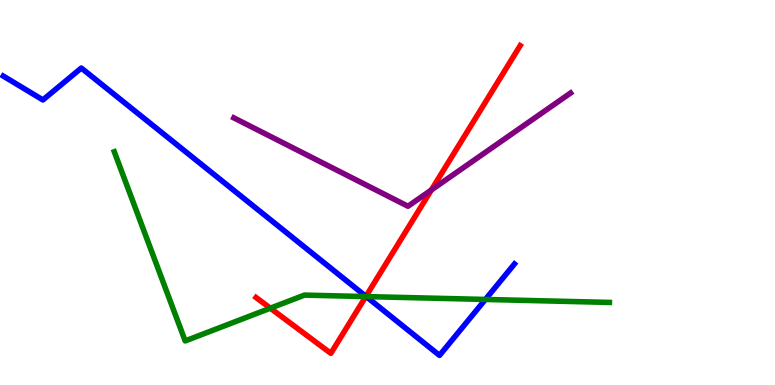[{'lines': ['blue', 'red'], 'intersections': [{'x': 4.72, 'y': 2.3}]}, {'lines': ['green', 'red'], 'intersections': [{'x': 3.49, 'y': 2.0}, {'x': 4.72, 'y': 2.3}]}, {'lines': ['purple', 'red'], 'intersections': [{'x': 5.57, 'y': 5.07}]}, {'lines': ['blue', 'green'], 'intersections': [{'x': 4.73, 'y': 2.3}, {'x': 6.26, 'y': 2.22}]}, {'lines': ['blue', 'purple'], 'intersections': []}, {'lines': ['green', 'purple'], 'intersections': []}]